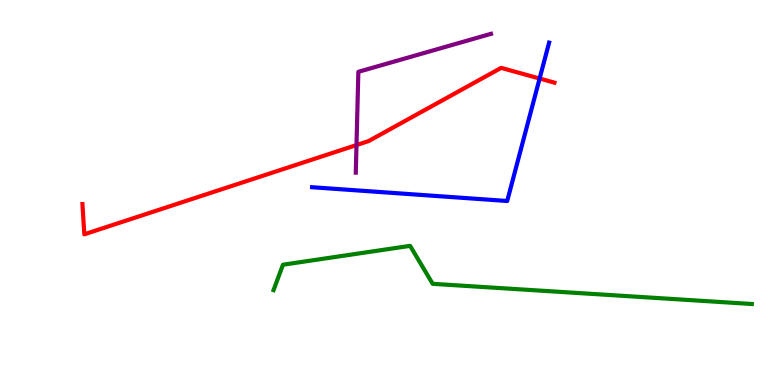[{'lines': ['blue', 'red'], 'intersections': [{'x': 6.96, 'y': 7.96}]}, {'lines': ['green', 'red'], 'intersections': []}, {'lines': ['purple', 'red'], 'intersections': [{'x': 4.6, 'y': 6.23}]}, {'lines': ['blue', 'green'], 'intersections': []}, {'lines': ['blue', 'purple'], 'intersections': []}, {'lines': ['green', 'purple'], 'intersections': []}]